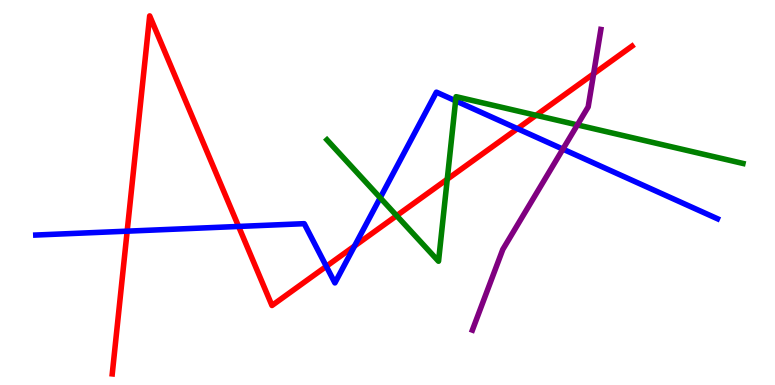[{'lines': ['blue', 'red'], 'intersections': [{'x': 1.64, 'y': 4.0}, {'x': 3.08, 'y': 4.12}, {'x': 4.21, 'y': 3.08}, {'x': 4.57, 'y': 3.61}, {'x': 6.68, 'y': 6.66}]}, {'lines': ['green', 'red'], 'intersections': [{'x': 5.12, 'y': 4.4}, {'x': 5.77, 'y': 5.34}, {'x': 6.92, 'y': 7.01}]}, {'lines': ['purple', 'red'], 'intersections': [{'x': 7.66, 'y': 8.08}]}, {'lines': ['blue', 'green'], 'intersections': [{'x': 4.91, 'y': 4.86}, {'x': 5.88, 'y': 7.38}]}, {'lines': ['blue', 'purple'], 'intersections': [{'x': 7.26, 'y': 6.13}]}, {'lines': ['green', 'purple'], 'intersections': [{'x': 7.45, 'y': 6.76}]}]